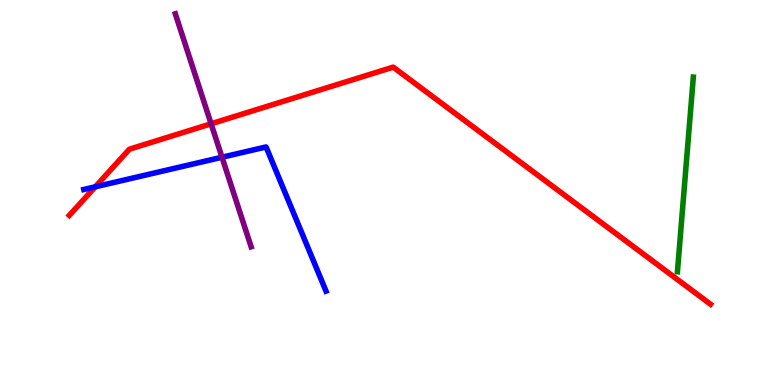[{'lines': ['blue', 'red'], 'intersections': [{'x': 1.23, 'y': 5.15}]}, {'lines': ['green', 'red'], 'intersections': []}, {'lines': ['purple', 'red'], 'intersections': [{'x': 2.72, 'y': 6.78}]}, {'lines': ['blue', 'green'], 'intersections': []}, {'lines': ['blue', 'purple'], 'intersections': [{'x': 2.86, 'y': 5.92}]}, {'lines': ['green', 'purple'], 'intersections': []}]